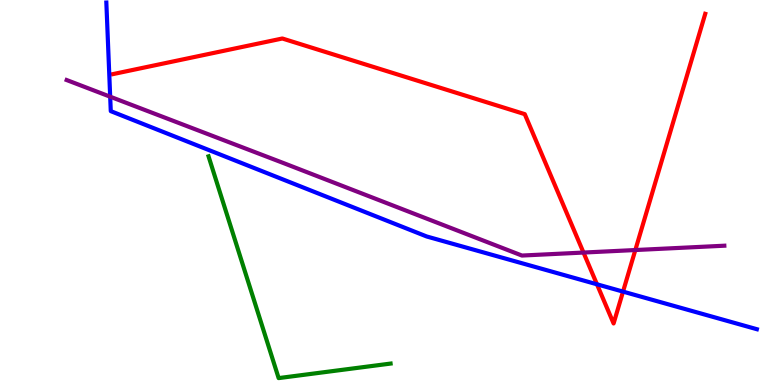[{'lines': ['blue', 'red'], 'intersections': [{'x': 7.7, 'y': 2.62}, {'x': 8.04, 'y': 2.43}]}, {'lines': ['green', 'red'], 'intersections': []}, {'lines': ['purple', 'red'], 'intersections': [{'x': 7.53, 'y': 3.44}, {'x': 8.2, 'y': 3.51}]}, {'lines': ['blue', 'green'], 'intersections': []}, {'lines': ['blue', 'purple'], 'intersections': [{'x': 1.42, 'y': 7.49}]}, {'lines': ['green', 'purple'], 'intersections': []}]